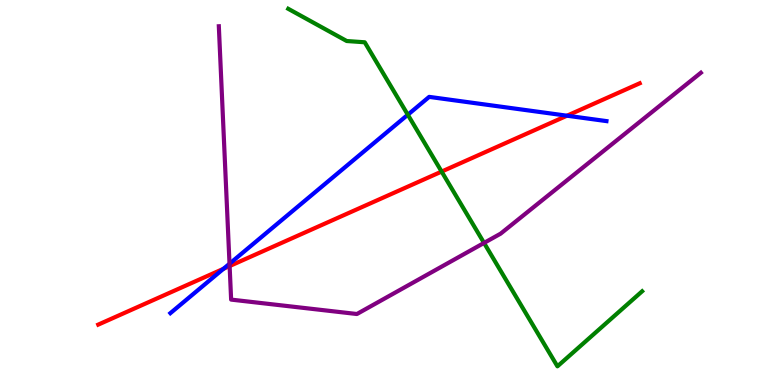[{'lines': ['blue', 'red'], 'intersections': [{'x': 2.88, 'y': 3.02}, {'x': 7.32, 'y': 6.99}]}, {'lines': ['green', 'red'], 'intersections': [{'x': 5.7, 'y': 5.54}]}, {'lines': ['purple', 'red'], 'intersections': [{'x': 2.96, 'y': 3.09}]}, {'lines': ['blue', 'green'], 'intersections': [{'x': 5.26, 'y': 7.02}]}, {'lines': ['blue', 'purple'], 'intersections': [{'x': 2.96, 'y': 3.15}]}, {'lines': ['green', 'purple'], 'intersections': [{'x': 6.25, 'y': 3.69}]}]